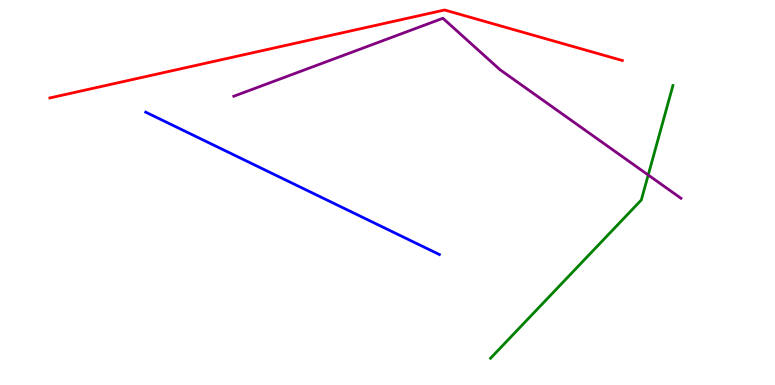[{'lines': ['blue', 'red'], 'intersections': []}, {'lines': ['green', 'red'], 'intersections': []}, {'lines': ['purple', 'red'], 'intersections': []}, {'lines': ['blue', 'green'], 'intersections': []}, {'lines': ['blue', 'purple'], 'intersections': []}, {'lines': ['green', 'purple'], 'intersections': [{'x': 8.36, 'y': 5.45}]}]